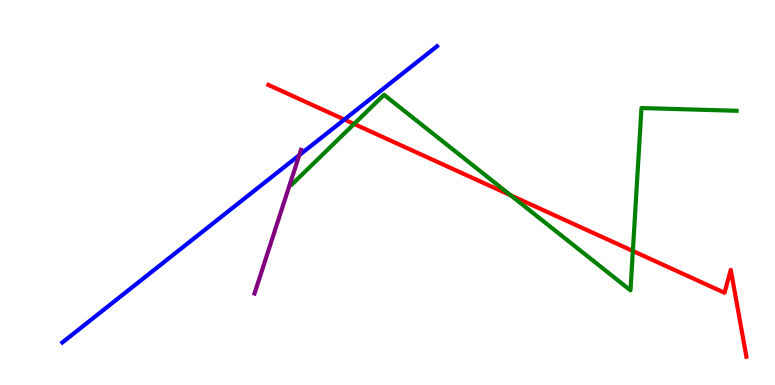[{'lines': ['blue', 'red'], 'intersections': [{'x': 4.44, 'y': 6.9}]}, {'lines': ['green', 'red'], 'intersections': [{'x': 4.57, 'y': 6.78}, {'x': 6.59, 'y': 4.93}, {'x': 8.17, 'y': 3.48}]}, {'lines': ['purple', 'red'], 'intersections': []}, {'lines': ['blue', 'green'], 'intersections': []}, {'lines': ['blue', 'purple'], 'intersections': [{'x': 3.86, 'y': 5.97}]}, {'lines': ['green', 'purple'], 'intersections': []}]